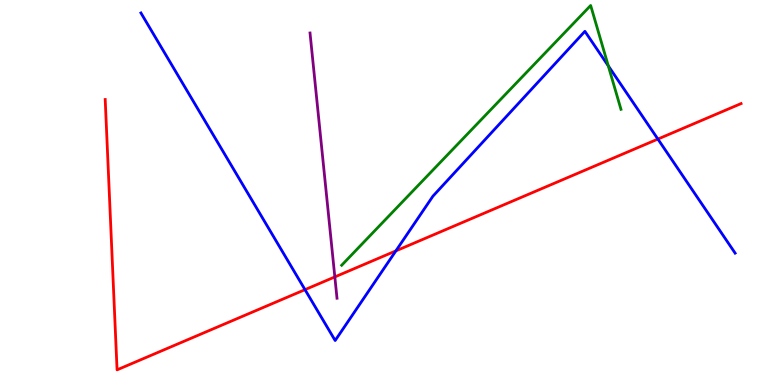[{'lines': ['blue', 'red'], 'intersections': [{'x': 3.94, 'y': 2.48}, {'x': 5.11, 'y': 3.48}, {'x': 8.49, 'y': 6.39}]}, {'lines': ['green', 'red'], 'intersections': []}, {'lines': ['purple', 'red'], 'intersections': [{'x': 4.32, 'y': 2.81}]}, {'lines': ['blue', 'green'], 'intersections': [{'x': 7.85, 'y': 8.29}]}, {'lines': ['blue', 'purple'], 'intersections': []}, {'lines': ['green', 'purple'], 'intersections': []}]